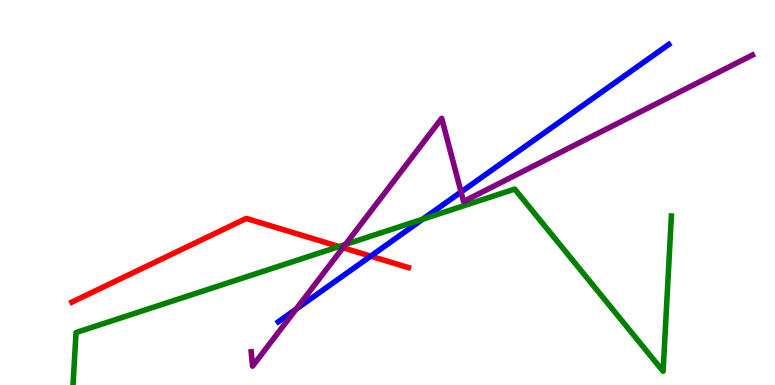[{'lines': ['blue', 'red'], 'intersections': [{'x': 4.78, 'y': 3.35}]}, {'lines': ['green', 'red'], 'intersections': [{'x': 4.37, 'y': 3.6}]}, {'lines': ['purple', 'red'], 'intersections': [{'x': 4.43, 'y': 3.57}]}, {'lines': ['blue', 'green'], 'intersections': [{'x': 5.46, 'y': 4.31}]}, {'lines': ['blue', 'purple'], 'intersections': [{'x': 3.82, 'y': 1.97}, {'x': 5.95, 'y': 5.01}]}, {'lines': ['green', 'purple'], 'intersections': [{'x': 4.46, 'y': 3.65}]}]